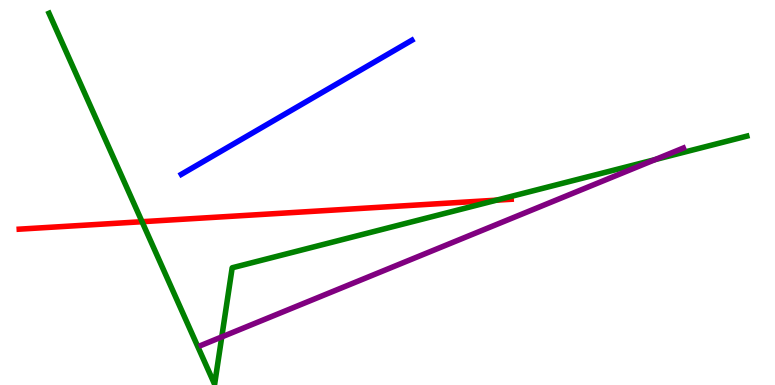[{'lines': ['blue', 'red'], 'intersections': []}, {'lines': ['green', 'red'], 'intersections': [{'x': 1.83, 'y': 4.24}, {'x': 6.41, 'y': 4.8}]}, {'lines': ['purple', 'red'], 'intersections': []}, {'lines': ['blue', 'green'], 'intersections': []}, {'lines': ['blue', 'purple'], 'intersections': []}, {'lines': ['green', 'purple'], 'intersections': [{'x': 2.86, 'y': 1.25}, {'x': 8.45, 'y': 5.85}]}]